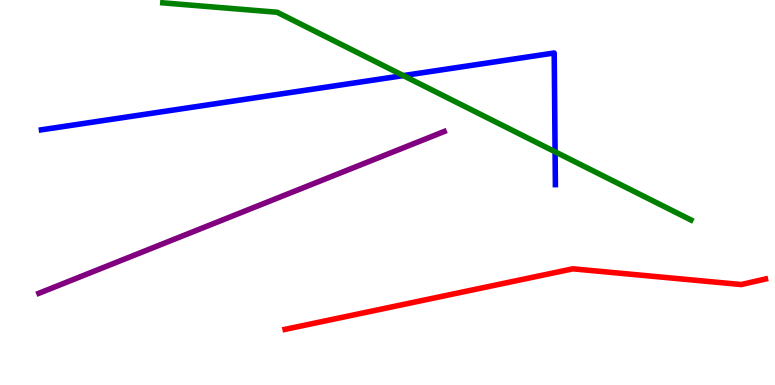[{'lines': ['blue', 'red'], 'intersections': []}, {'lines': ['green', 'red'], 'intersections': []}, {'lines': ['purple', 'red'], 'intersections': []}, {'lines': ['blue', 'green'], 'intersections': [{'x': 5.2, 'y': 8.04}, {'x': 7.16, 'y': 6.06}]}, {'lines': ['blue', 'purple'], 'intersections': []}, {'lines': ['green', 'purple'], 'intersections': []}]